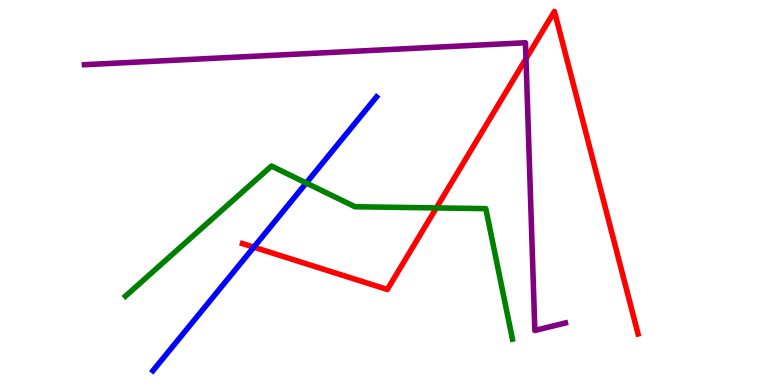[{'lines': ['blue', 'red'], 'intersections': [{'x': 3.28, 'y': 3.58}]}, {'lines': ['green', 'red'], 'intersections': [{'x': 5.63, 'y': 4.6}]}, {'lines': ['purple', 'red'], 'intersections': [{'x': 6.79, 'y': 8.47}]}, {'lines': ['blue', 'green'], 'intersections': [{'x': 3.95, 'y': 5.25}]}, {'lines': ['blue', 'purple'], 'intersections': []}, {'lines': ['green', 'purple'], 'intersections': []}]